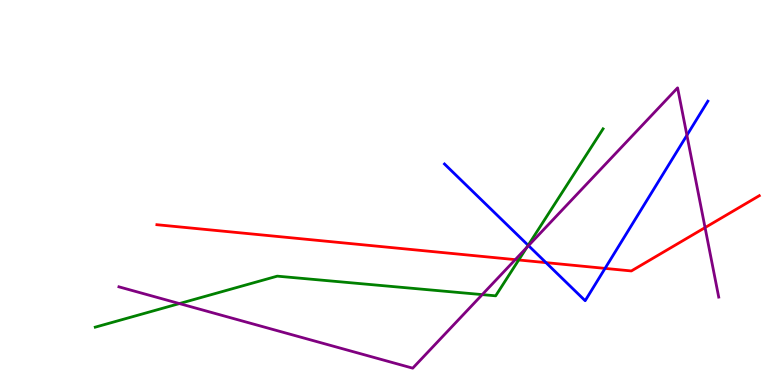[{'lines': ['blue', 'red'], 'intersections': [{'x': 7.05, 'y': 3.18}, {'x': 7.81, 'y': 3.03}]}, {'lines': ['green', 'red'], 'intersections': [{'x': 6.69, 'y': 3.25}]}, {'lines': ['purple', 'red'], 'intersections': [{'x': 6.65, 'y': 3.26}, {'x': 9.1, 'y': 4.09}]}, {'lines': ['blue', 'green'], 'intersections': [{'x': 6.81, 'y': 3.63}]}, {'lines': ['blue', 'purple'], 'intersections': [{'x': 6.82, 'y': 3.62}, {'x': 8.86, 'y': 6.49}]}, {'lines': ['green', 'purple'], 'intersections': [{'x': 2.31, 'y': 2.11}, {'x': 6.22, 'y': 2.35}, {'x': 6.8, 'y': 3.57}]}]